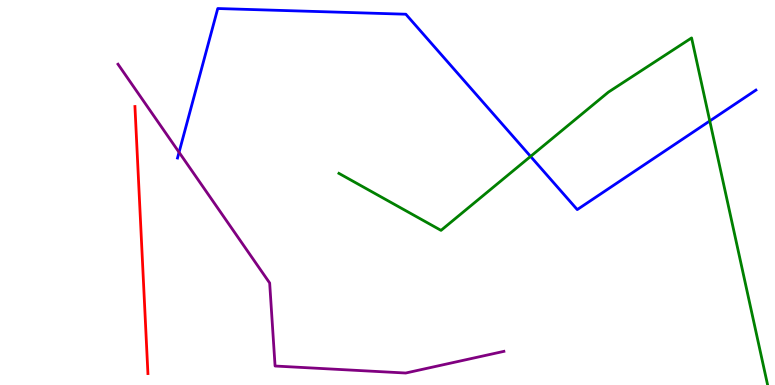[{'lines': ['blue', 'red'], 'intersections': []}, {'lines': ['green', 'red'], 'intersections': []}, {'lines': ['purple', 'red'], 'intersections': []}, {'lines': ['blue', 'green'], 'intersections': [{'x': 6.85, 'y': 5.94}, {'x': 9.16, 'y': 6.86}]}, {'lines': ['blue', 'purple'], 'intersections': [{'x': 2.31, 'y': 6.04}]}, {'lines': ['green', 'purple'], 'intersections': []}]